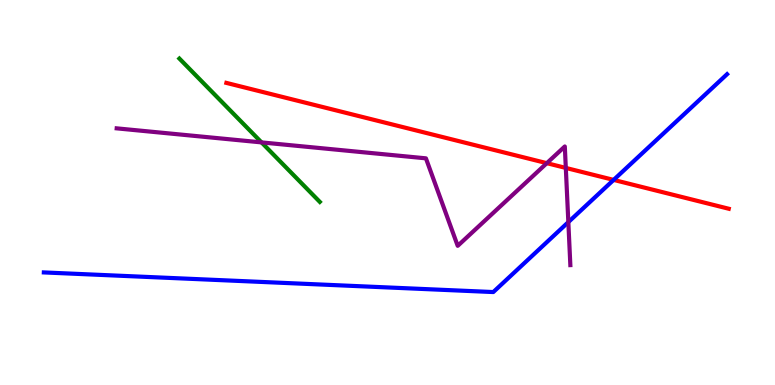[{'lines': ['blue', 'red'], 'intersections': [{'x': 7.92, 'y': 5.33}]}, {'lines': ['green', 'red'], 'intersections': []}, {'lines': ['purple', 'red'], 'intersections': [{'x': 7.06, 'y': 5.76}, {'x': 7.3, 'y': 5.64}]}, {'lines': ['blue', 'green'], 'intersections': []}, {'lines': ['blue', 'purple'], 'intersections': [{'x': 7.33, 'y': 4.23}]}, {'lines': ['green', 'purple'], 'intersections': [{'x': 3.37, 'y': 6.3}]}]